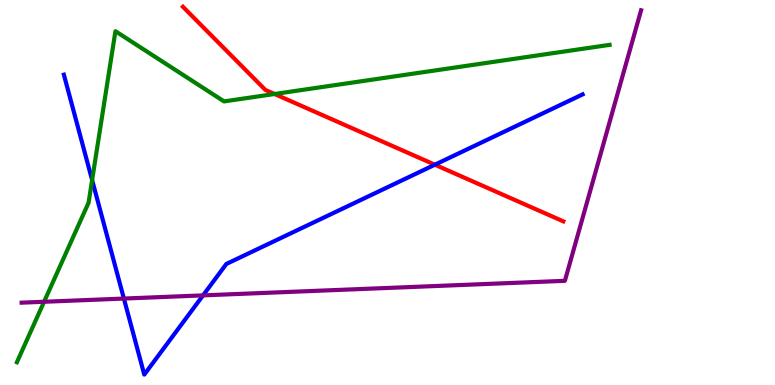[{'lines': ['blue', 'red'], 'intersections': [{'x': 5.61, 'y': 5.72}]}, {'lines': ['green', 'red'], 'intersections': [{'x': 3.54, 'y': 7.56}]}, {'lines': ['purple', 'red'], 'intersections': []}, {'lines': ['blue', 'green'], 'intersections': [{'x': 1.19, 'y': 5.32}]}, {'lines': ['blue', 'purple'], 'intersections': [{'x': 1.6, 'y': 2.25}, {'x': 2.62, 'y': 2.33}]}, {'lines': ['green', 'purple'], 'intersections': [{'x': 0.569, 'y': 2.16}]}]